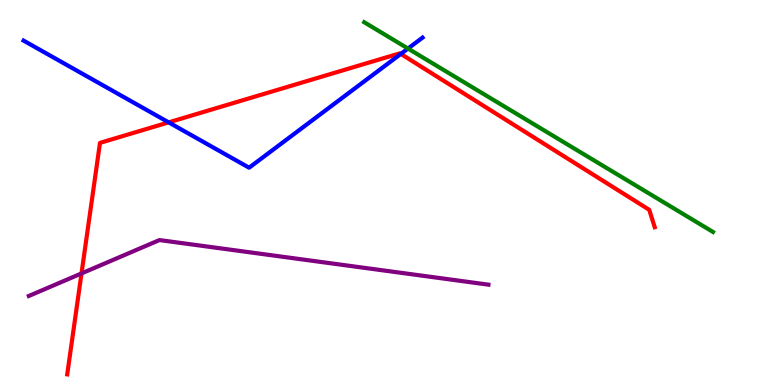[{'lines': ['blue', 'red'], 'intersections': [{'x': 2.18, 'y': 6.82}, {'x': 5.17, 'y': 8.6}]}, {'lines': ['green', 'red'], 'intersections': []}, {'lines': ['purple', 'red'], 'intersections': [{'x': 1.05, 'y': 2.9}]}, {'lines': ['blue', 'green'], 'intersections': [{'x': 5.26, 'y': 8.74}]}, {'lines': ['blue', 'purple'], 'intersections': []}, {'lines': ['green', 'purple'], 'intersections': []}]